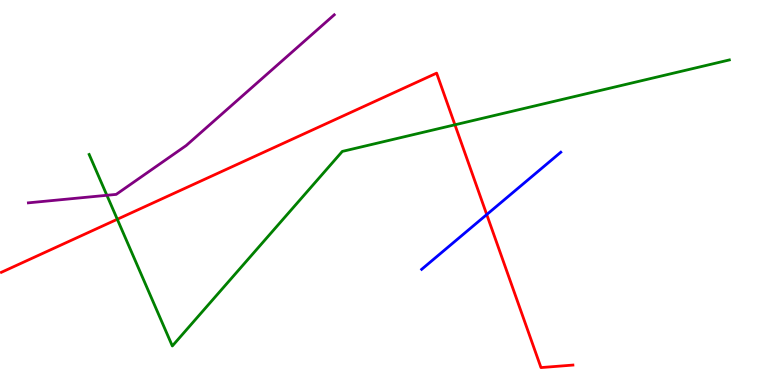[{'lines': ['blue', 'red'], 'intersections': [{'x': 6.28, 'y': 4.43}]}, {'lines': ['green', 'red'], 'intersections': [{'x': 1.51, 'y': 4.3}, {'x': 5.87, 'y': 6.76}]}, {'lines': ['purple', 'red'], 'intersections': []}, {'lines': ['blue', 'green'], 'intersections': []}, {'lines': ['blue', 'purple'], 'intersections': []}, {'lines': ['green', 'purple'], 'intersections': [{'x': 1.38, 'y': 4.93}]}]